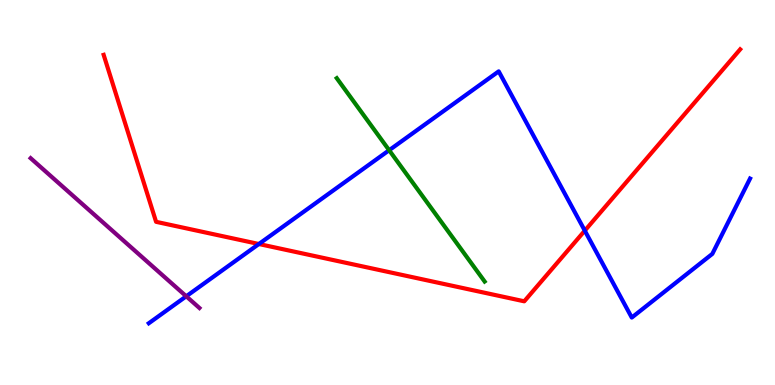[{'lines': ['blue', 'red'], 'intersections': [{'x': 3.34, 'y': 3.66}, {'x': 7.55, 'y': 4.01}]}, {'lines': ['green', 'red'], 'intersections': []}, {'lines': ['purple', 'red'], 'intersections': []}, {'lines': ['blue', 'green'], 'intersections': [{'x': 5.02, 'y': 6.1}]}, {'lines': ['blue', 'purple'], 'intersections': [{'x': 2.4, 'y': 2.3}]}, {'lines': ['green', 'purple'], 'intersections': []}]